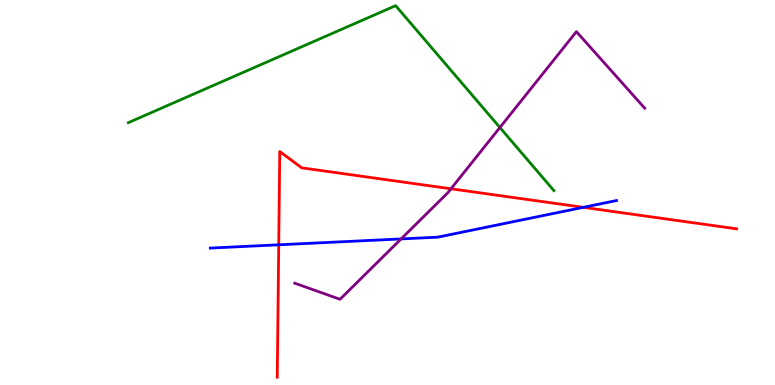[{'lines': ['blue', 'red'], 'intersections': [{'x': 3.6, 'y': 3.64}, {'x': 7.53, 'y': 4.61}]}, {'lines': ['green', 'red'], 'intersections': []}, {'lines': ['purple', 'red'], 'intersections': [{'x': 5.82, 'y': 5.1}]}, {'lines': ['blue', 'green'], 'intersections': []}, {'lines': ['blue', 'purple'], 'intersections': [{'x': 5.18, 'y': 3.79}]}, {'lines': ['green', 'purple'], 'intersections': [{'x': 6.45, 'y': 6.69}]}]